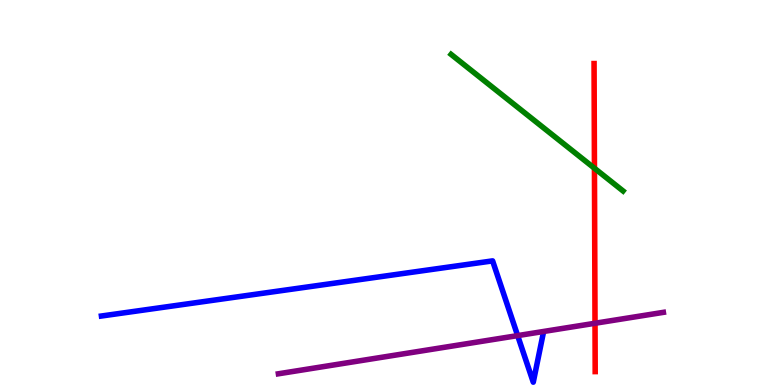[{'lines': ['blue', 'red'], 'intersections': []}, {'lines': ['green', 'red'], 'intersections': [{'x': 7.67, 'y': 5.63}]}, {'lines': ['purple', 'red'], 'intersections': [{'x': 7.68, 'y': 1.6}]}, {'lines': ['blue', 'green'], 'intersections': []}, {'lines': ['blue', 'purple'], 'intersections': [{'x': 6.68, 'y': 1.28}]}, {'lines': ['green', 'purple'], 'intersections': []}]